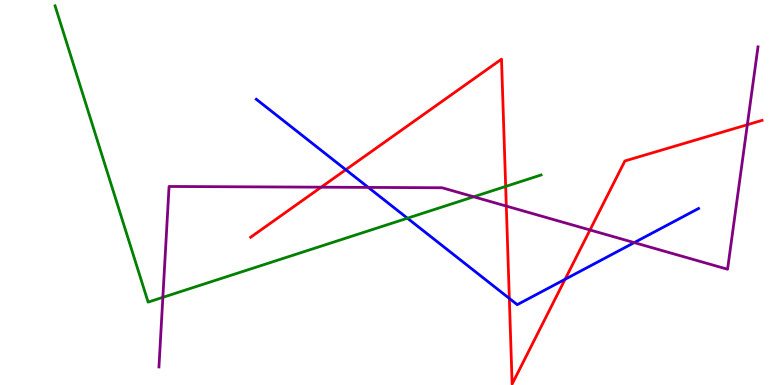[{'lines': ['blue', 'red'], 'intersections': [{'x': 4.46, 'y': 5.59}, {'x': 6.57, 'y': 2.25}, {'x': 7.29, 'y': 2.75}]}, {'lines': ['green', 'red'], 'intersections': [{'x': 6.52, 'y': 5.16}]}, {'lines': ['purple', 'red'], 'intersections': [{'x': 4.14, 'y': 5.14}, {'x': 6.53, 'y': 4.65}, {'x': 7.61, 'y': 4.03}, {'x': 9.64, 'y': 6.76}]}, {'lines': ['blue', 'green'], 'intersections': [{'x': 5.26, 'y': 4.33}]}, {'lines': ['blue', 'purple'], 'intersections': [{'x': 4.75, 'y': 5.13}, {'x': 8.18, 'y': 3.7}]}, {'lines': ['green', 'purple'], 'intersections': [{'x': 2.1, 'y': 2.28}, {'x': 6.11, 'y': 4.89}]}]